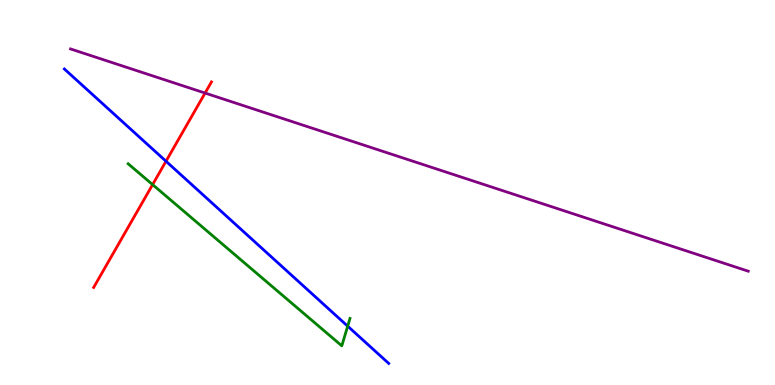[{'lines': ['blue', 'red'], 'intersections': [{'x': 2.14, 'y': 5.81}]}, {'lines': ['green', 'red'], 'intersections': [{'x': 1.97, 'y': 5.2}]}, {'lines': ['purple', 'red'], 'intersections': [{'x': 2.65, 'y': 7.58}]}, {'lines': ['blue', 'green'], 'intersections': [{'x': 4.49, 'y': 1.53}]}, {'lines': ['blue', 'purple'], 'intersections': []}, {'lines': ['green', 'purple'], 'intersections': []}]